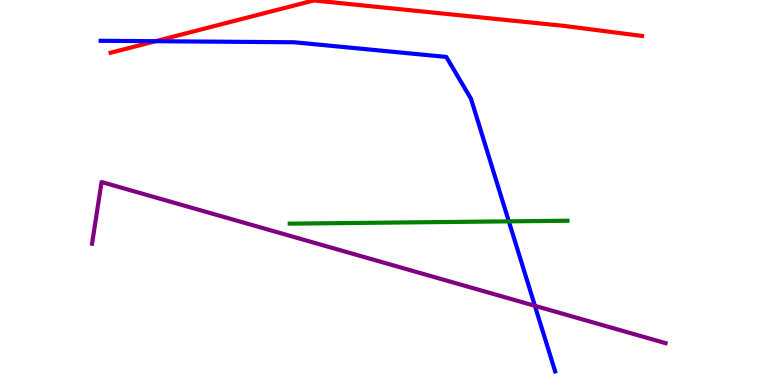[{'lines': ['blue', 'red'], 'intersections': [{'x': 2.01, 'y': 8.93}]}, {'lines': ['green', 'red'], 'intersections': []}, {'lines': ['purple', 'red'], 'intersections': []}, {'lines': ['blue', 'green'], 'intersections': [{'x': 6.57, 'y': 4.25}]}, {'lines': ['blue', 'purple'], 'intersections': [{'x': 6.9, 'y': 2.06}]}, {'lines': ['green', 'purple'], 'intersections': []}]